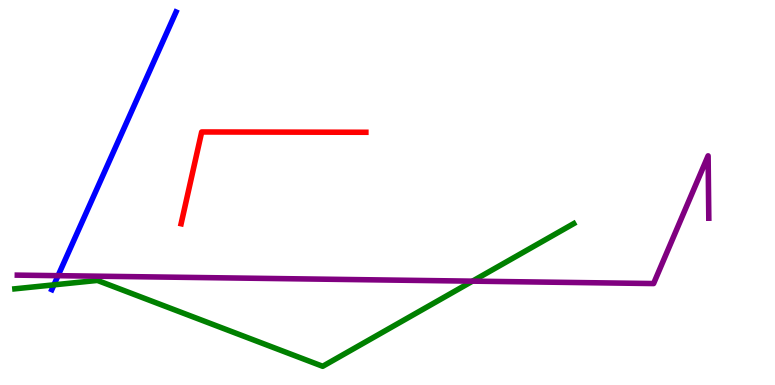[{'lines': ['blue', 'red'], 'intersections': []}, {'lines': ['green', 'red'], 'intersections': []}, {'lines': ['purple', 'red'], 'intersections': []}, {'lines': ['blue', 'green'], 'intersections': [{'x': 0.696, 'y': 2.6}]}, {'lines': ['blue', 'purple'], 'intersections': [{'x': 0.749, 'y': 2.84}]}, {'lines': ['green', 'purple'], 'intersections': [{'x': 6.1, 'y': 2.7}]}]